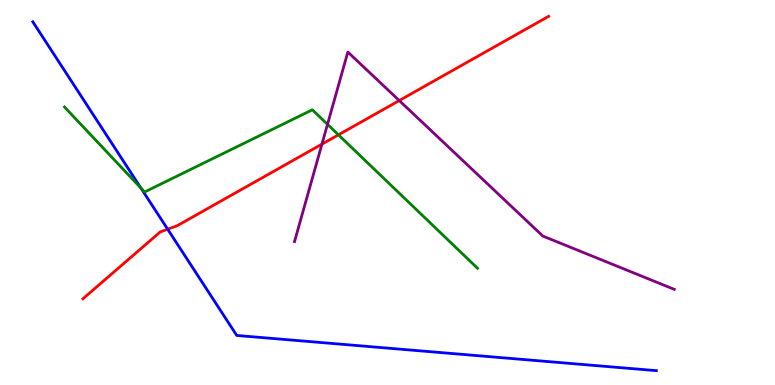[{'lines': ['blue', 'red'], 'intersections': [{'x': 2.16, 'y': 4.05}]}, {'lines': ['green', 'red'], 'intersections': [{'x': 4.37, 'y': 6.5}]}, {'lines': ['purple', 'red'], 'intersections': [{'x': 4.15, 'y': 6.26}, {'x': 5.15, 'y': 7.39}]}, {'lines': ['blue', 'green'], 'intersections': [{'x': 1.82, 'y': 5.11}]}, {'lines': ['blue', 'purple'], 'intersections': []}, {'lines': ['green', 'purple'], 'intersections': [{'x': 4.23, 'y': 6.77}]}]